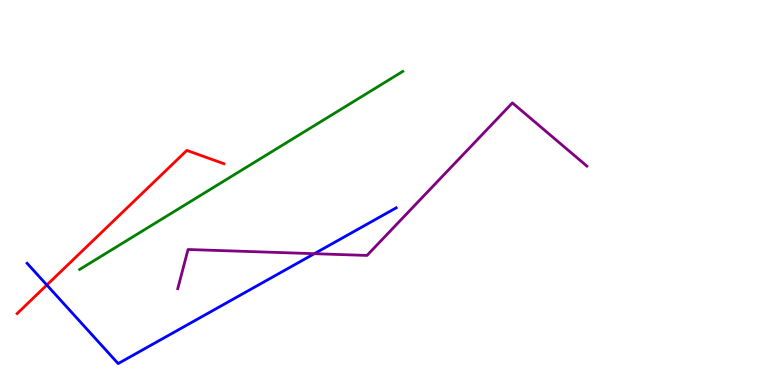[{'lines': ['blue', 'red'], 'intersections': [{'x': 0.604, 'y': 2.6}]}, {'lines': ['green', 'red'], 'intersections': []}, {'lines': ['purple', 'red'], 'intersections': []}, {'lines': ['blue', 'green'], 'intersections': []}, {'lines': ['blue', 'purple'], 'intersections': [{'x': 4.06, 'y': 3.41}]}, {'lines': ['green', 'purple'], 'intersections': []}]